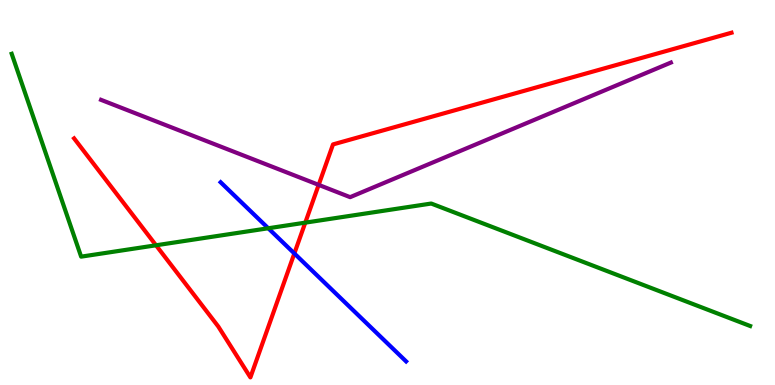[{'lines': ['blue', 'red'], 'intersections': [{'x': 3.8, 'y': 3.42}]}, {'lines': ['green', 'red'], 'intersections': [{'x': 2.01, 'y': 3.63}, {'x': 3.94, 'y': 4.22}]}, {'lines': ['purple', 'red'], 'intersections': [{'x': 4.11, 'y': 5.2}]}, {'lines': ['blue', 'green'], 'intersections': [{'x': 3.46, 'y': 4.07}]}, {'lines': ['blue', 'purple'], 'intersections': []}, {'lines': ['green', 'purple'], 'intersections': []}]